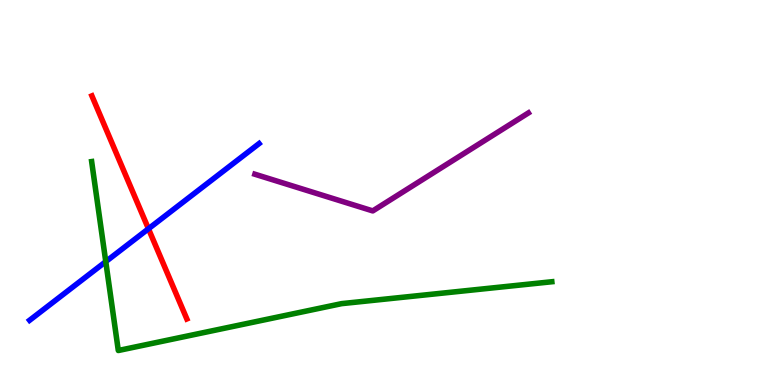[{'lines': ['blue', 'red'], 'intersections': [{'x': 1.92, 'y': 4.06}]}, {'lines': ['green', 'red'], 'intersections': []}, {'lines': ['purple', 'red'], 'intersections': []}, {'lines': ['blue', 'green'], 'intersections': [{'x': 1.36, 'y': 3.2}]}, {'lines': ['blue', 'purple'], 'intersections': []}, {'lines': ['green', 'purple'], 'intersections': []}]